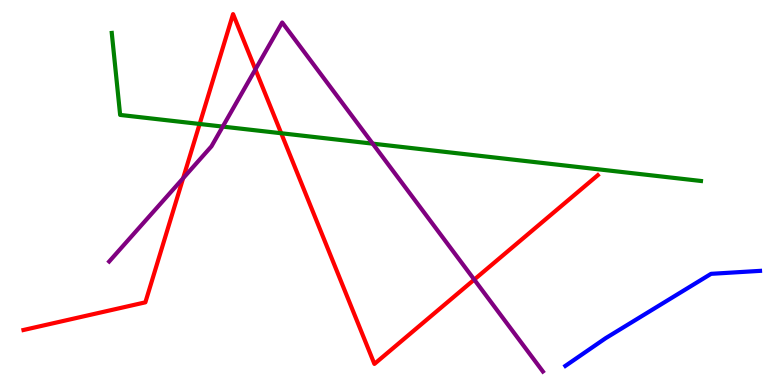[{'lines': ['blue', 'red'], 'intersections': []}, {'lines': ['green', 'red'], 'intersections': [{'x': 2.58, 'y': 6.78}, {'x': 3.63, 'y': 6.54}]}, {'lines': ['purple', 'red'], 'intersections': [{'x': 2.36, 'y': 5.37}, {'x': 3.3, 'y': 8.2}, {'x': 6.12, 'y': 2.74}]}, {'lines': ['blue', 'green'], 'intersections': []}, {'lines': ['blue', 'purple'], 'intersections': []}, {'lines': ['green', 'purple'], 'intersections': [{'x': 2.87, 'y': 6.71}, {'x': 4.81, 'y': 6.27}]}]